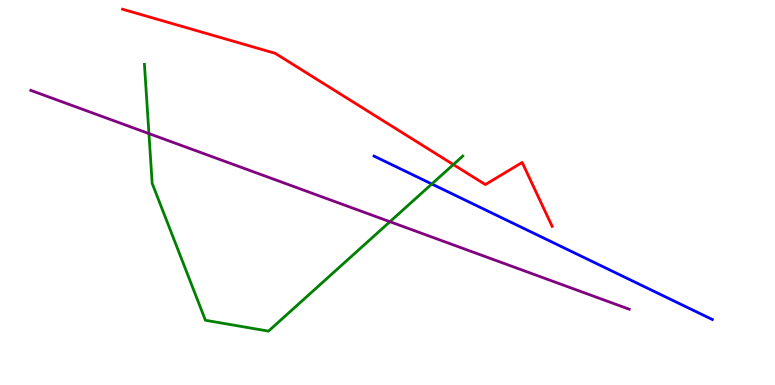[{'lines': ['blue', 'red'], 'intersections': []}, {'lines': ['green', 'red'], 'intersections': [{'x': 5.85, 'y': 5.73}]}, {'lines': ['purple', 'red'], 'intersections': []}, {'lines': ['blue', 'green'], 'intersections': [{'x': 5.57, 'y': 5.22}]}, {'lines': ['blue', 'purple'], 'intersections': []}, {'lines': ['green', 'purple'], 'intersections': [{'x': 1.92, 'y': 6.53}, {'x': 5.03, 'y': 4.24}]}]